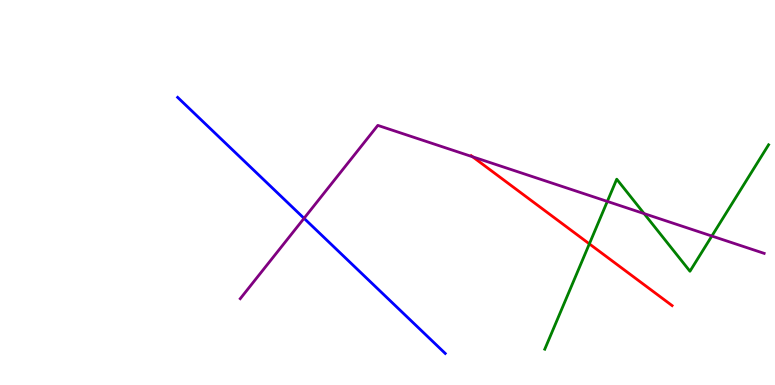[{'lines': ['blue', 'red'], 'intersections': []}, {'lines': ['green', 'red'], 'intersections': [{'x': 7.6, 'y': 3.67}]}, {'lines': ['purple', 'red'], 'intersections': [{'x': 6.1, 'y': 5.93}]}, {'lines': ['blue', 'green'], 'intersections': []}, {'lines': ['blue', 'purple'], 'intersections': [{'x': 3.92, 'y': 4.33}]}, {'lines': ['green', 'purple'], 'intersections': [{'x': 7.84, 'y': 4.77}, {'x': 8.31, 'y': 4.45}, {'x': 9.19, 'y': 3.87}]}]